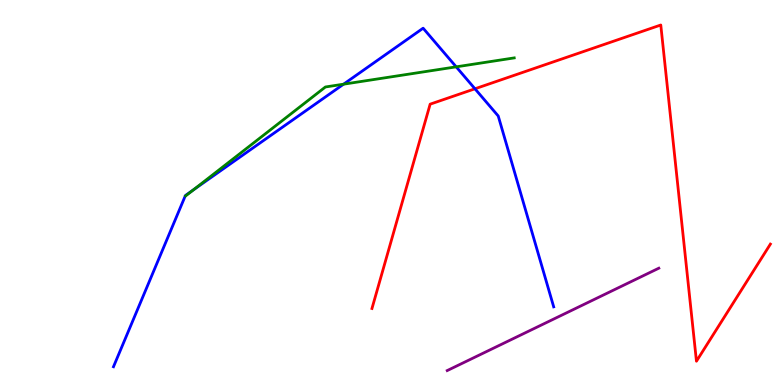[{'lines': ['blue', 'red'], 'intersections': [{'x': 6.13, 'y': 7.69}]}, {'lines': ['green', 'red'], 'intersections': []}, {'lines': ['purple', 'red'], 'intersections': []}, {'lines': ['blue', 'green'], 'intersections': [{'x': 2.5, 'y': 5.07}, {'x': 4.43, 'y': 7.81}, {'x': 5.89, 'y': 8.26}]}, {'lines': ['blue', 'purple'], 'intersections': []}, {'lines': ['green', 'purple'], 'intersections': []}]